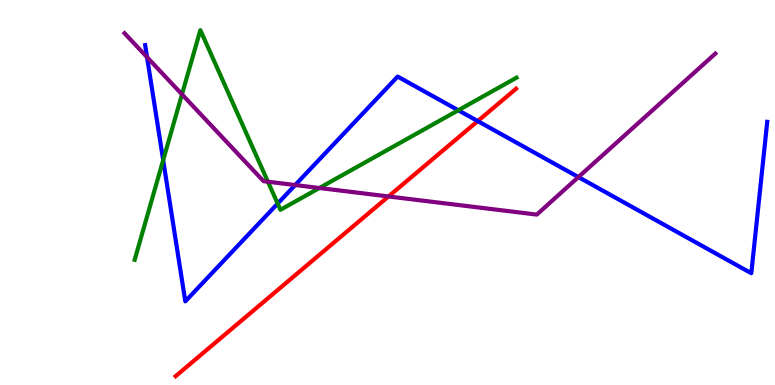[{'lines': ['blue', 'red'], 'intersections': [{'x': 6.16, 'y': 6.85}]}, {'lines': ['green', 'red'], 'intersections': []}, {'lines': ['purple', 'red'], 'intersections': [{'x': 5.01, 'y': 4.9}]}, {'lines': ['blue', 'green'], 'intersections': [{'x': 2.11, 'y': 5.84}, {'x': 3.58, 'y': 4.71}, {'x': 5.91, 'y': 7.14}]}, {'lines': ['blue', 'purple'], 'intersections': [{'x': 1.9, 'y': 8.51}, {'x': 3.81, 'y': 5.19}, {'x': 7.46, 'y': 5.4}]}, {'lines': ['green', 'purple'], 'intersections': [{'x': 2.35, 'y': 7.55}, {'x': 3.46, 'y': 5.28}, {'x': 4.12, 'y': 5.12}]}]